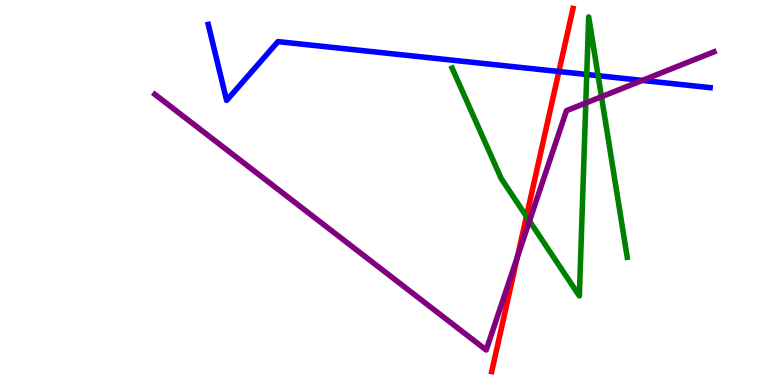[{'lines': ['blue', 'red'], 'intersections': [{'x': 7.21, 'y': 8.14}]}, {'lines': ['green', 'red'], 'intersections': [{'x': 6.79, 'y': 4.38}]}, {'lines': ['purple', 'red'], 'intersections': [{'x': 6.67, 'y': 3.32}]}, {'lines': ['blue', 'green'], 'intersections': [{'x': 7.57, 'y': 8.07}, {'x': 7.72, 'y': 8.03}]}, {'lines': ['blue', 'purple'], 'intersections': [{'x': 8.29, 'y': 7.91}]}, {'lines': ['green', 'purple'], 'intersections': [{'x': 6.83, 'y': 4.26}, {'x': 7.56, 'y': 7.33}, {'x': 7.76, 'y': 7.49}]}]